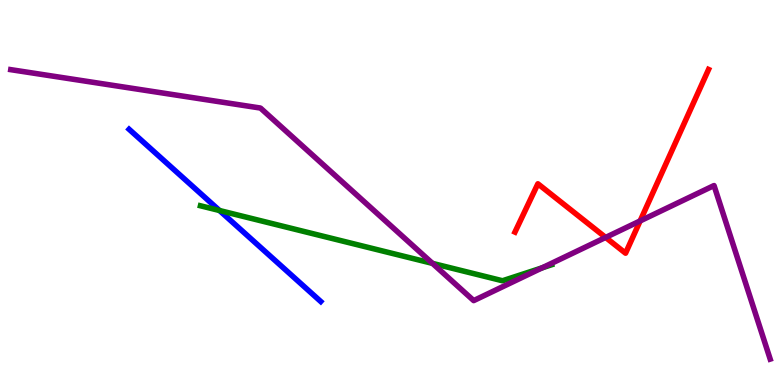[{'lines': ['blue', 'red'], 'intersections': []}, {'lines': ['green', 'red'], 'intersections': []}, {'lines': ['purple', 'red'], 'intersections': [{'x': 7.81, 'y': 3.83}, {'x': 8.26, 'y': 4.26}]}, {'lines': ['blue', 'green'], 'intersections': [{'x': 2.83, 'y': 4.53}]}, {'lines': ['blue', 'purple'], 'intersections': []}, {'lines': ['green', 'purple'], 'intersections': [{'x': 5.58, 'y': 3.16}, {'x': 6.99, 'y': 3.04}]}]